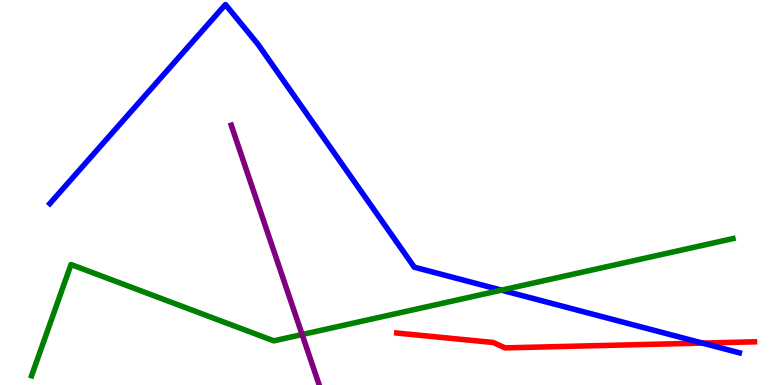[{'lines': ['blue', 'red'], 'intersections': [{'x': 9.06, 'y': 1.09}]}, {'lines': ['green', 'red'], 'intersections': []}, {'lines': ['purple', 'red'], 'intersections': []}, {'lines': ['blue', 'green'], 'intersections': [{'x': 6.47, 'y': 2.46}]}, {'lines': ['blue', 'purple'], 'intersections': []}, {'lines': ['green', 'purple'], 'intersections': [{'x': 3.9, 'y': 1.31}]}]